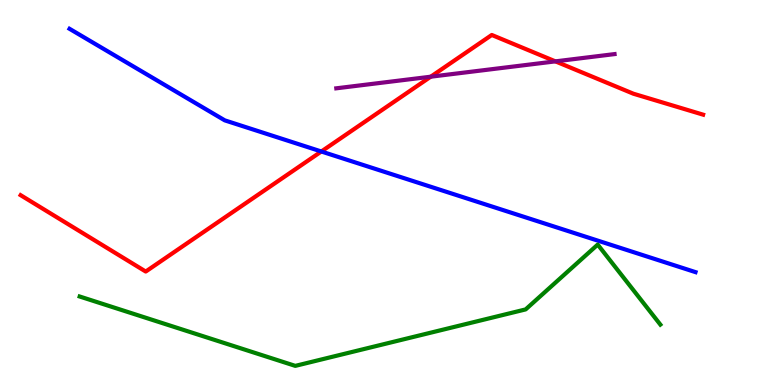[{'lines': ['blue', 'red'], 'intersections': [{'x': 4.15, 'y': 6.07}]}, {'lines': ['green', 'red'], 'intersections': []}, {'lines': ['purple', 'red'], 'intersections': [{'x': 5.56, 'y': 8.01}, {'x': 7.17, 'y': 8.41}]}, {'lines': ['blue', 'green'], 'intersections': []}, {'lines': ['blue', 'purple'], 'intersections': []}, {'lines': ['green', 'purple'], 'intersections': []}]